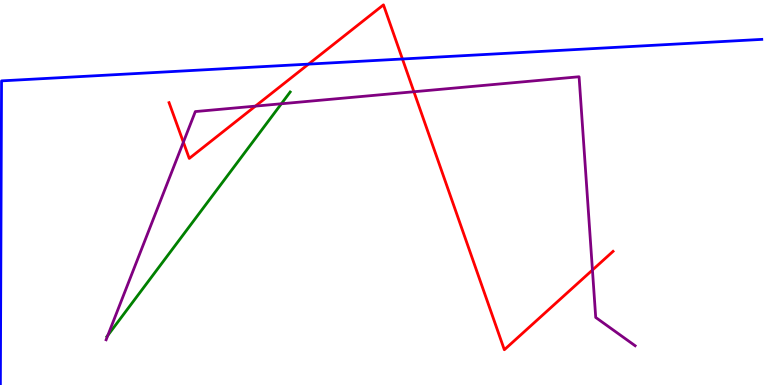[{'lines': ['blue', 'red'], 'intersections': [{'x': 3.98, 'y': 8.33}, {'x': 5.19, 'y': 8.47}]}, {'lines': ['green', 'red'], 'intersections': []}, {'lines': ['purple', 'red'], 'intersections': [{'x': 2.37, 'y': 6.31}, {'x': 3.3, 'y': 7.24}, {'x': 5.34, 'y': 7.62}, {'x': 7.64, 'y': 2.99}]}, {'lines': ['blue', 'green'], 'intersections': []}, {'lines': ['blue', 'purple'], 'intersections': []}, {'lines': ['green', 'purple'], 'intersections': [{'x': 1.39, 'y': 1.29}, {'x': 3.63, 'y': 7.3}]}]